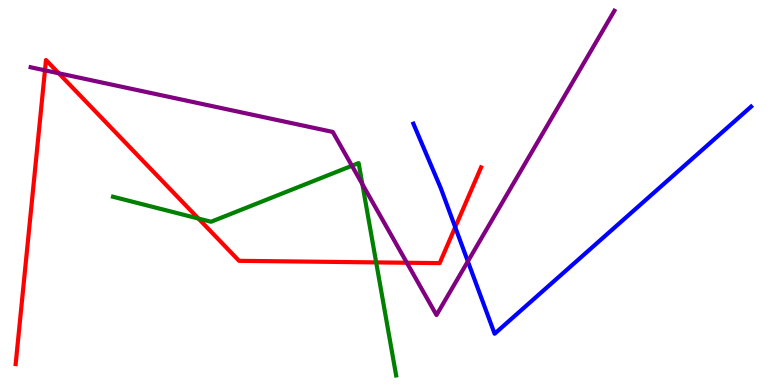[{'lines': ['blue', 'red'], 'intersections': [{'x': 5.87, 'y': 4.1}]}, {'lines': ['green', 'red'], 'intersections': [{'x': 2.56, 'y': 4.32}, {'x': 4.85, 'y': 3.18}]}, {'lines': ['purple', 'red'], 'intersections': [{'x': 0.58, 'y': 8.17}, {'x': 0.758, 'y': 8.1}, {'x': 5.25, 'y': 3.18}]}, {'lines': ['blue', 'green'], 'intersections': []}, {'lines': ['blue', 'purple'], 'intersections': [{'x': 6.04, 'y': 3.21}]}, {'lines': ['green', 'purple'], 'intersections': [{'x': 4.54, 'y': 5.69}, {'x': 4.68, 'y': 5.22}]}]